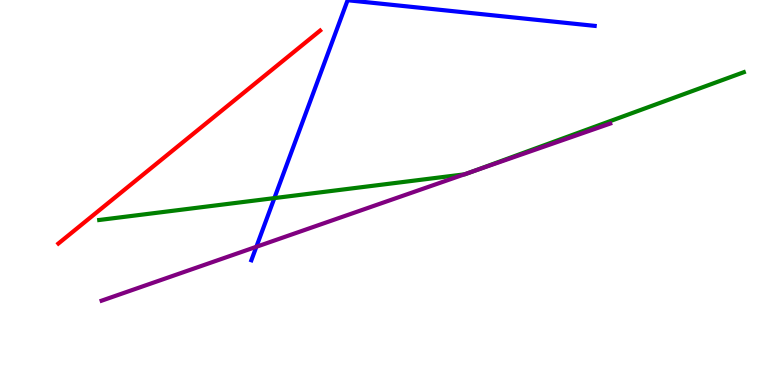[{'lines': ['blue', 'red'], 'intersections': []}, {'lines': ['green', 'red'], 'intersections': []}, {'lines': ['purple', 'red'], 'intersections': []}, {'lines': ['blue', 'green'], 'intersections': [{'x': 3.54, 'y': 4.85}]}, {'lines': ['blue', 'purple'], 'intersections': [{'x': 3.31, 'y': 3.59}]}, {'lines': ['green', 'purple'], 'intersections': [{'x': 5.99, 'y': 5.47}, {'x': 6.1, 'y': 5.54}]}]